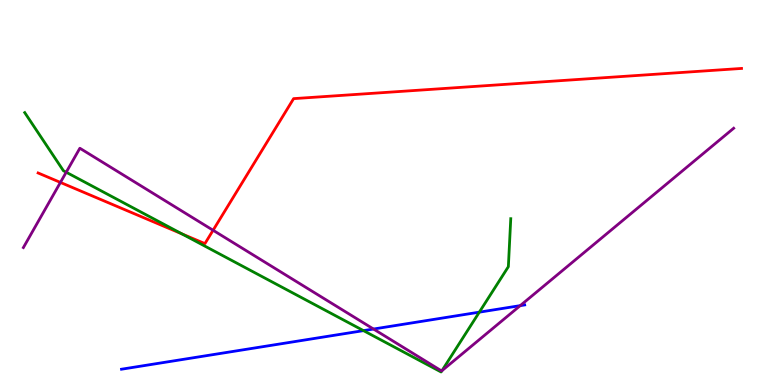[{'lines': ['blue', 'red'], 'intersections': []}, {'lines': ['green', 'red'], 'intersections': [{'x': 2.35, 'y': 3.92}]}, {'lines': ['purple', 'red'], 'intersections': [{'x': 0.78, 'y': 5.26}, {'x': 2.75, 'y': 4.02}]}, {'lines': ['blue', 'green'], 'intersections': [{'x': 4.69, 'y': 1.41}, {'x': 6.18, 'y': 1.89}]}, {'lines': ['blue', 'purple'], 'intersections': [{'x': 4.82, 'y': 1.45}, {'x': 6.71, 'y': 2.06}]}, {'lines': ['green', 'purple'], 'intersections': [{'x': 0.854, 'y': 5.53}, {'x': 5.7, 'y': 0.372}]}]